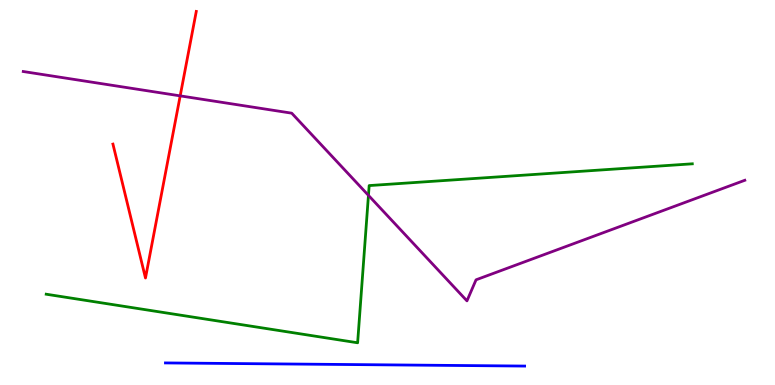[{'lines': ['blue', 'red'], 'intersections': []}, {'lines': ['green', 'red'], 'intersections': []}, {'lines': ['purple', 'red'], 'intersections': [{'x': 2.32, 'y': 7.51}]}, {'lines': ['blue', 'green'], 'intersections': []}, {'lines': ['blue', 'purple'], 'intersections': []}, {'lines': ['green', 'purple'], 'intersections': [{'x': 4.75, 'y': 4.93}]}]